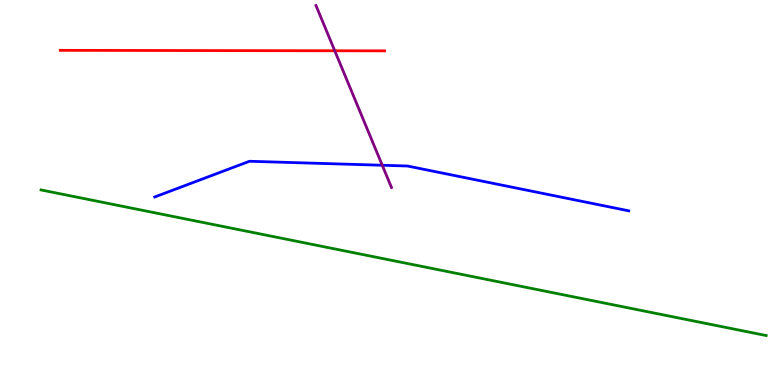[{'lines': ['blue', 'red'], 'intersections': []}, {'lines': ['green', 'red'], 'intersections': []}, {'lines': ['purple', 'red'], 'intersections': [{'x': 4.32, 'y': 8.68}]}, {'lines': ['blue', 'green'], 'intersections': []}, {'lines': ['blue', 'purple'], 'intersections': [{'x': 4.93, 'y': 5.71}]}, {'lines': ['green', 'purple'], 'intersections': []}]